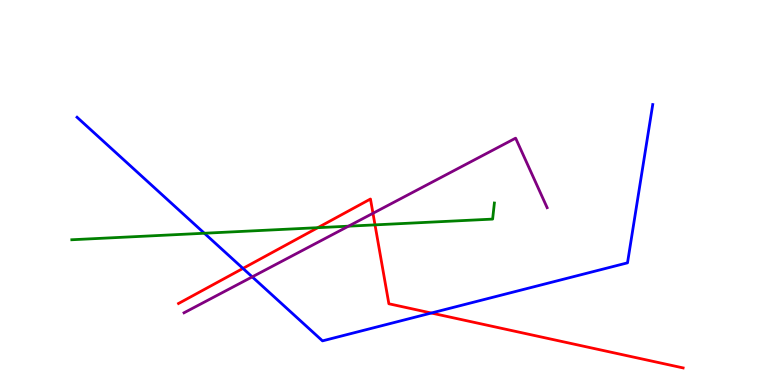[{'lines': ['blue', 'red'], 'intersections': [{'x': 3.14, 'y': 3.03}, {'x': 5.57, 'y': 1.87}]}, {'lines': ['green', 'red'], 'intersections': [{'x': 4.1, 'y': 4.09}, {'x': 4.84, 'y': 4.16}]}, {'lines': ['purple', 'red'], 'intersections': [{'x': 4.81, 'y': 4.46}]}, {'lines': ['blue', 'green'], 'intersections': [{'x': 2.64, 'y': 3.94}]}, {'lines': ['blue', 'purple'], 'intersections': [{'x': 3.25, 'y': 2.81}]}, {'lines': ['green', 'purple'], 'intersections': [{'x': 4.5, 'y': 4.13}]}]